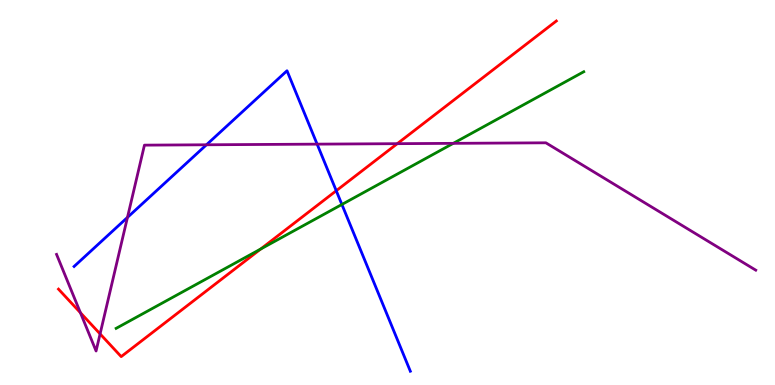[{'lines': ['blue', 'red'], 'intersections': [{'x': 4.34, 'y': 5.05}]}, {'lines': ['green', 'red'], 'intersections': [{'x': 3.36, 'y': 3.53}]}, {'lines': ['purple', 'red'], 'intersections': [{'x': 1.04, 'y': 1.88}, {'x': 1.29, 'y': 1.33}, {'x': 5.13, 'y': 6.27}]}, {'lines': ['blue', 'green'], 'intersections': [{'x': 4.41, 'y': 4.69}]}, {'lines': ['blue', 'purple'], 'intersections': [{'x': 1.64, 'y': 4.35}, {'x': 2.66, 'y': 6.24}, {'x': 4.09, 'y': 6.26}]}, {'lines': ['green', 'purple'], 'intersections': [{'x': 5.85, 'y': 6.28}]}]